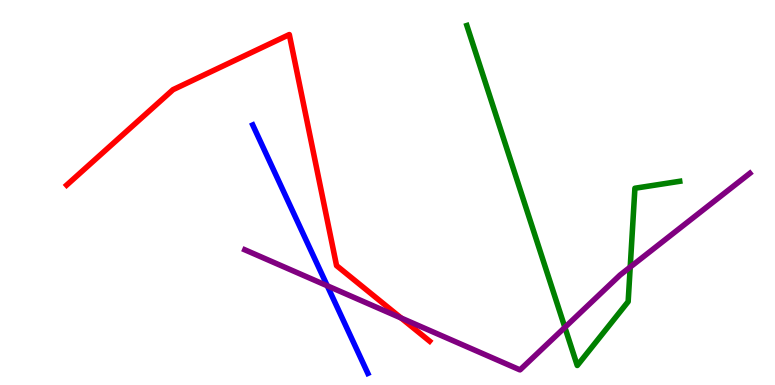[{'lines': ['blue', 'red'], 'intersections': []}, {'lines': ['green', 'red'], 'intersections': []}, {'lines': ['purple', 'red'], 'intersections': [{'x': 5.18, 'y': 1.74}]}, {'lines': ['blue', 'green'], 'intersections': []}, {'lines': ['blue', 'purple'], 'intersections': [{'x': 4.22, 'y': 2.58}]}, {'lines': ['green', 'purple'], 'intersections': [{'x': 7.29, 'y': 1.5}, {'x': 8.13, 'y': 3.06}]}]